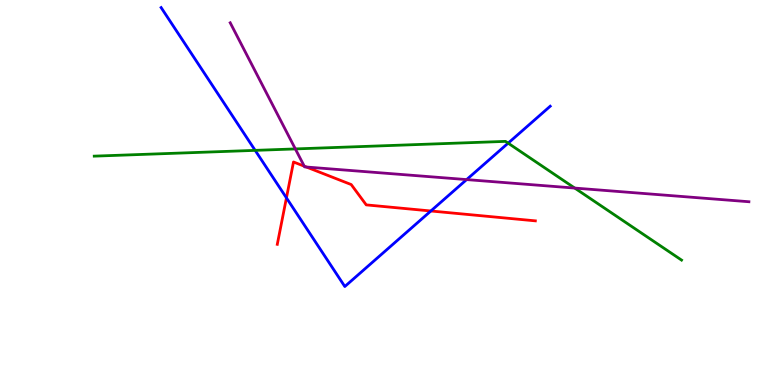[{'lines': ['blue', 'red'], 'intersections': [{'x': 3.7, 'y': 4.86}, {'x': 5.56, 'y': 4.52}]}, {'lines': ['green', 'red'], 'intersections': []}, {'lines': ['purple', 'red'], 'intersections': [{'x': 3.93, 'y': 5.68}, {'x': 3.95, 'y': 5.66}]}, {'lines': ['blue', 'green'], 'intersections': [{'x': 3.29, 'y': 6.09}, {'x': 6.56, 'y': 6.28}]}, {'lines': ['blue', 'purple'], 'intersections': [{'x': 6.02, 'y': 5.34}]}, {'lines': ['green', 'purple'], 'intersections': [{'x': 3.81, 'y': 6.13}, {'x': 7.42, 'y': 5.11}]}]